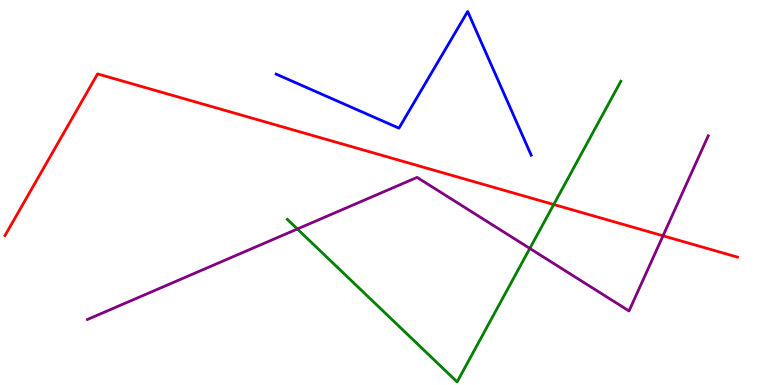[{'lines': ['blue', 'red'], 'intersections': []}, {'lines': ['green', 'red'], 'intersections': [{'x': 7.14, 'y': 4.69}]}, {'lines': ['purple', 'red'], 'intersections': [{'x': 8.55, 'y': 3.88}]}, {'lines': ['blue', 'green'], 'intersections': []}, {'lines': ['blue', 'purple'], 'intersections': []}, {'lines': ['green', 'purple'], 'intersections': [{'x': 3.84, 'y': 4.05}, {'x': 6.84, 'y': 3.55}]}]